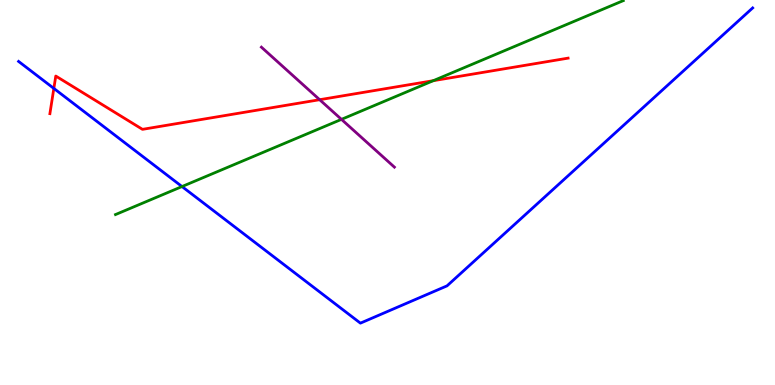[{'lines': ['blue', 'red'], 'intersections': [{'x': 0.695, 'y': 7.7}]}, {'lines': ['green', 'red'], 'intersections': [{'x': 5.59, 'y': 7.9}]}, {'lines': ['purple', 'red'], 'intersections': [{'x': 4.12, 'y': 7.41}]}, {'lines': ['blue', 'green'], 'intersections': [{'x': 2.35, 'y': 5.15}]}, {'lines': ['blue', 'purple'], 'intersections': []}, {'lines': ['green', 'purple'], 'intersections': [{'x': 4.41, 'y': 6.9}]}]